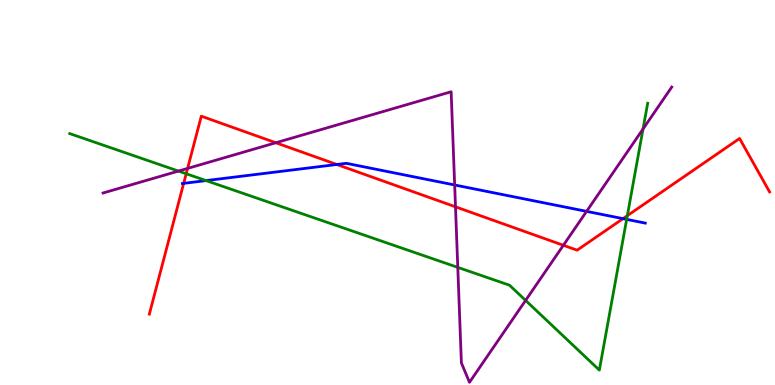[{'lines': ['blue', 'red'], 'intersections': [{'x': 2.37, 'y': 5.24}, {'x': 4.35, 'y': 5.73}, {'x': 8.04, 'y': 4.32}]}, {'lines': ['green', 'red'], 'intersections': [{'x': 2.4, 'y': 5.49}, {'x': 8.09, 'y': 4.4}]}, {'lines': ['purple', 'red'], 'intersections': [{'x': 2.42, 'y': 5.63}, {'x': 3.56, 'y': 6.29}, {'x': 5.88, 'y': 4.63}, {'x': 7.27, 'y': 3.63}]}, {'lines': ['blue', 'green'], 'intersections': [{'x': 2.66, 'y': 5.31}, {'x': 8.09, 'y': 4.3}]}, {'lines': ['blue', 'purple'], 'intersections': [{'x': 5.87, 'y': 5.2}, {'x': 7.57, 'y': 4.51}]}, {'lines': ['green', 'purple'], 'intersections': [{'x': 2.3, 'y': 5.56}, {'x': 5.91, 'y': 3.06}, {'x': 6.78, 'y': 2.2}, {'x': 8.3, 'y': 6.65}]}]